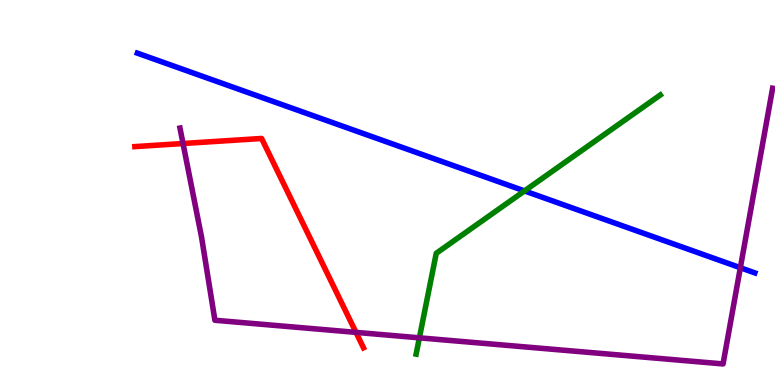[{'lines': ['blue', 'red'], 'intersections': []}, {'lines': ['green', 'red'], 'intersections': []}, {'lines': ['purple', 'red'], 'intersections': [{'x': 2.36, 'y': 6.27}, {'x': 4.59, 'y': 1.37}]}, {'lines': ['blue', 'green'], 'intersections': [{'x': 6.77, 'y': 5.04}]}, {'lines': ['blue', 'purple'], 'intersections': [{'x': 9.55, 'y': 3.05}]}, {'lines': ['green', 'purple'], 'intersections': [{'x': 5.41, 'y': 1.23}]}]